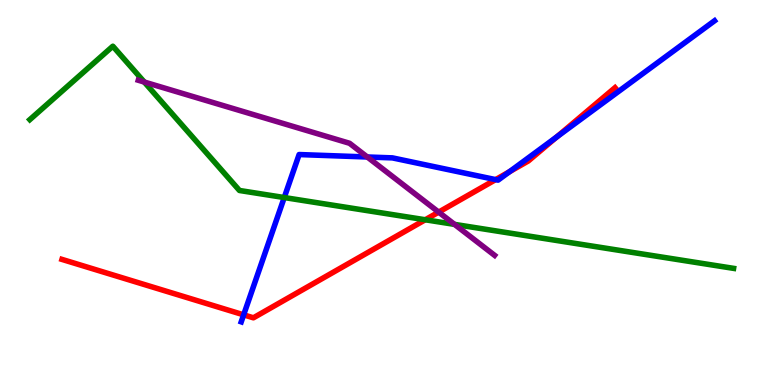[{'lines': ['blue', 'red'], 'intersections': [{'x': 3.14, 'y': 1.82}, {'x': 6.4, 'y': 5.33}, {'x': 6.57, 'y': 5.54}, {'x': 7.18, 'y': 6.44}]}, {'lines': ['green', 'red'], 'intersections': [{'x': 5.49, 'y': 4.29}]}, {'lines': ['purple', 'red'], 'intersections': [{'x': 5.66, 'y': 4.49}]}, {'lines': ['blue', 'green'], 'intersections': [{'x': 3.67, 'y': 4.87}]}, {'lines': ['blue', 'purple'], 'intersections': [{'x': 4.74, 'y': 5.92}]}, {'lines': ['green', 'purple'], 'intersections': [{'x': 1.86, 'y': 7.87}, {'x': 5.87, 'y': 4.17}]}]